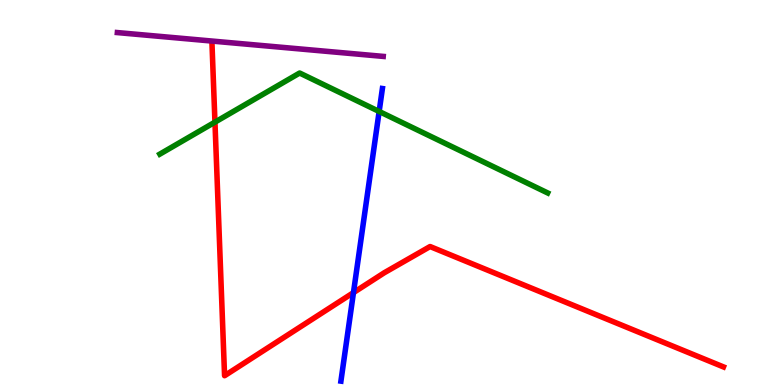[{'lines': ['blue', 'red'], 'intersections': [{'x': 4.56, 'y': 2.4}]}, {'lines': ['green', 'red'], 'intersections': [{'x': 2.77, 'y': 6.83}]}, {'lines': ['purple', 'red'], 'intersections': []}, {'lines': ['blue', 'green'], 'intersections': [{'x': 4.89, 'y': 7.1}]}, {'lines': ['blue', 'purple'], 'intersections': []}, {'lines': ['green', 'purple'], 'intersections': []}]